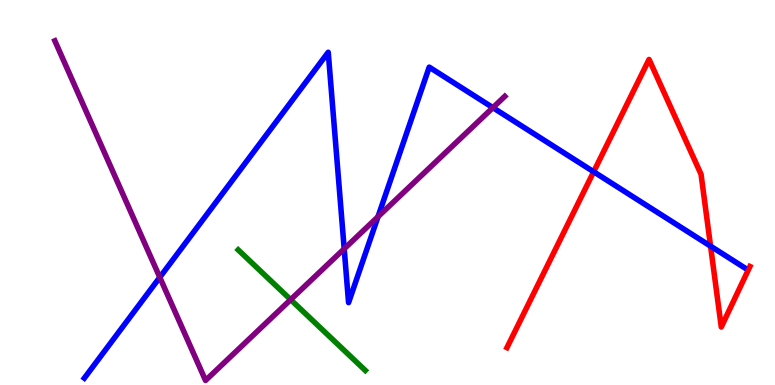[{'lines': ['blue', 'red'], 'intersections': [{'x': 7.66, 'y': 5.54}, {'x': 9.17, 'y': 3.61}]}, {'lines': ['green', 'red'], 'intersections': []}, {'lines': ['purple', 'red'], 'intersections': []}, {'lines': ['blue', 'green'], 'intersections': []}, {'lines': ['blue', 'purple'], 'intersections': [{'x': 2.06, 'y': 2.8}, {'x': 4.44, 'y': 3.54}, {'x': 4.88, 'y': 4.37}, {'x': 6.36, 'y': 7.2}]}, {'lines': ['green', 'purple'], 'intersections': [{'x': 3.75, 'y': 2.22}]}]